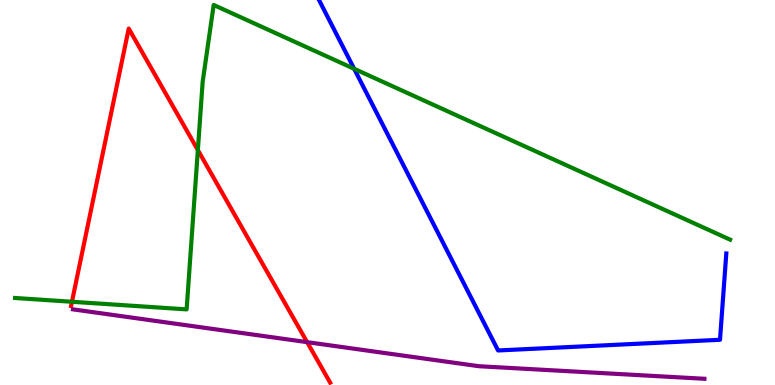[{'lines': ['blue', 'red'], 'intersections': []}, {'lines': ['green', 'red'], 'intersections': [{'x': 0.928, 'y': 2.16}, {'x': 2.55, 'y': 6.1}]}, {'lines': ['purple', 'red'], 'intersections': [{'x': 3.96, 'y': 1.11}]}, {'lines': ['blue', 'green'], 'intersections': [{'x': 4.57, 'y': 8.21}]}, {'lines': ['blue', 'purple'], 'intersections': []}, {'lines': ['green', 'purple'], 'intersections': []}]